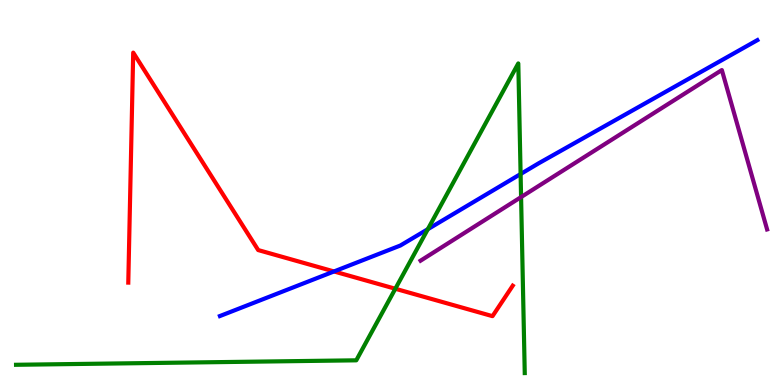[{'lines': ['blue', 'red'], 'intersections': [{'x': 4.31, 'y': 2.95}]}, {'lines': ['green', 'red'], 'intersections': [{'x': 5.1, 'y': 2.5}]}, {'lines': ['purple', 'red'], 'intersections': []}, {'lines': ['blue', 'green'], 'intersections': [{'x': 5.52, 'y': 4.05}, {'x': 6.72, 'y': 5.48}]}, {'lines': ['blue', 'purple'], 'intersections': []}, {'lines': ['green', 'purple'], 'intersections': [{'x': 6.72, 'y': 4.88}]}]